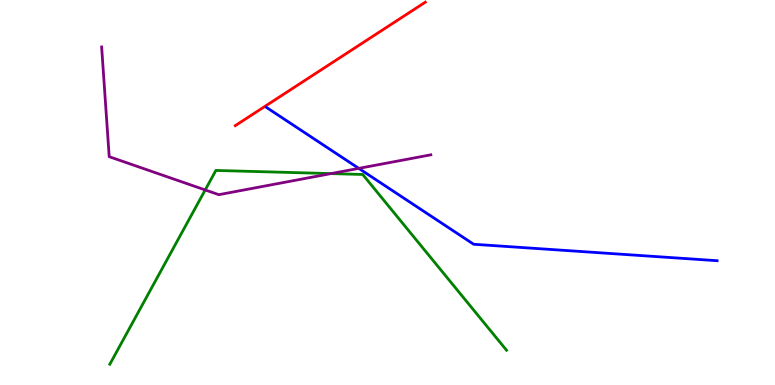[{'lines': ['blue', 'red'], 'intersections': []}, {'lines': ['green', 'red'], 'intersections': []}, {'lines': ['purple', 'red'], 'intersections': []}, {'lines': ['blue', 'green'], 'intersections': []}, {'lines': ['blue', 'purple'], 'intersections': [{'x': 4.63, 'y': 5.63}]}, {'lines': ['green', 'purple'], 'intersections': [{'x': 2.65, 'y': 5.07}, {'x': 4.27, 'y': 5.49}]}]